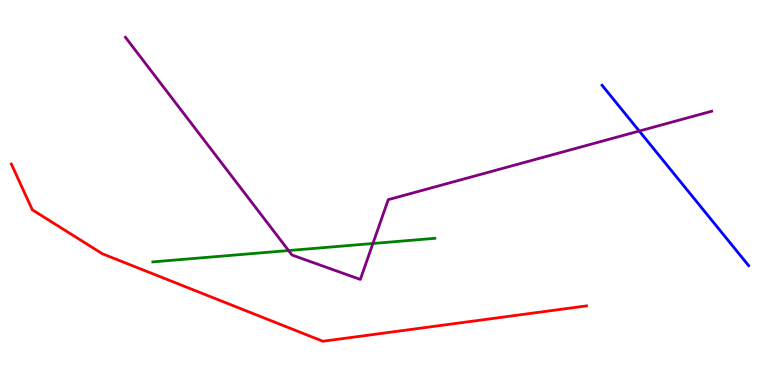[{'lines': ['blue', 'red'], 'intersections': []}, {'lines': ['green', 'red'], 'intersections': []}, {'lines': ['purple', 'red'], 'intersections': []}, {'lines': ['blue', 'green'], 'intersections': []}, {'lines': ['blue', 'purple'], 'intersections': [{'x': 8.25, 'y': 6.6}]}, {'lines': ['green', 'purple'], 'intersections': [{'x': 3.72, 'y': 3.49}, {'x': 4.81, 'y': 3.68}]}]